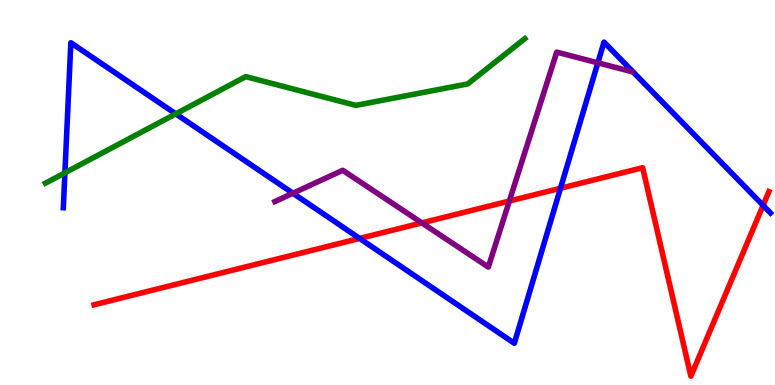[{'lines': ['blue', 'red'], 'intersections': [{'x': 4.64, 'y': 3.81}, {'x': 7.23, 'y': 5.11}, {'x': 9.85, 'y': 4.67}]}, {'lines': ['green', 'red'], 'intersections': []}, {'lines': ['purple', 'red'], 'intersections': [{'x': 5.44, 'y': 4.21}, {'x': 6.57, 'y': 4.78}]}, {'lines': ['blue', 'green'], 'intersections': [{'x': 0.838, 'y': 5.51}, {'x': 2.27, 'y': 7.04}]}, {'lines': ['blue', 'purple'], 'intersections': [{'x': 3.78, 'y': 4.98}, {'x': 7.71, 'y': 8.37}]}, {'lines': ['green', 'purple'], 'intersections': []}]